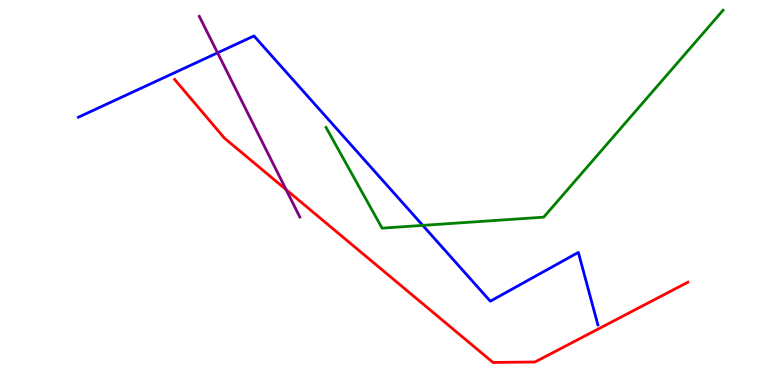[{'lines': ['blue', 'red'], 'intersections': []}, {'lines': ['green', 'red'], 'intersections': []}, {'lines': ['purple', 'red'], 'intersections': [{'x': 3.69, 'y': 5.07}]}, {'lines': ['blue', 'green'], 'intersections': [{'x': 5.45, 'y': 4.15}]}, {'lines': ['blue', 'purple'], 'intersections': [{'x': 2.81, 'y': 8.63}]}, {'lines': ['green', 'purple'], 'intersections': []}]